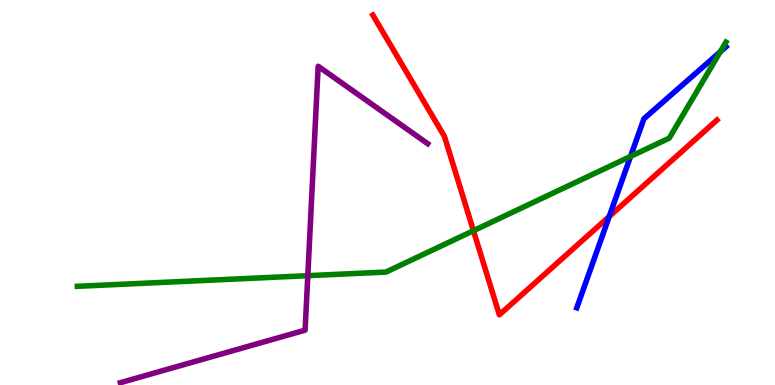[{'lines': ['blue', 'red'], 'intersections': [{'x': 7.86, 'y': 4.38}]}, {'lines': ['green', 'red'], 'intersections': [{'x': 6.11, 'y': 4.01}]}, {'lines': ['purple', 'red'], 'intersections': []}, {'lines': ['blue', 'green'], 'intersections': [{'x': 8.14, 'y': 5.94}, {'x': 9.29, 'y': 8.66}]}, {'lines': ['blue', 'purple'], 'intersections': []}, {'lines': ['green', 'purple'], 'intersections': [{'x': 3.97, 'y': 2.84}]}]